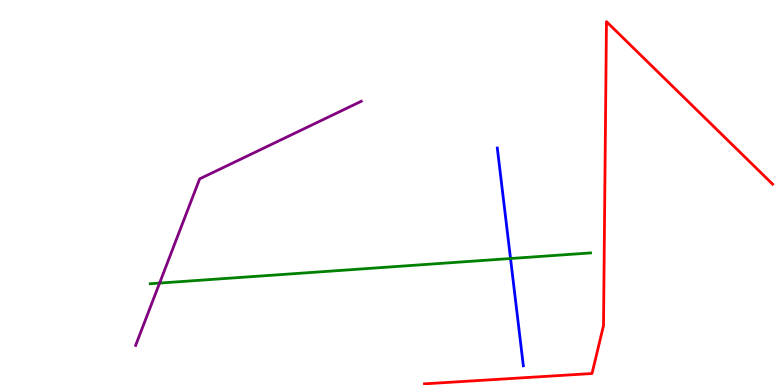[{'lines': ['blue', 'red'], 'intersections': []}, {'lines': ['green', 'red'], 'intersections': []}, {'lines': ['purple', 'red'], 'intersections': []}, {'lines': ['blue', 'green'], 'intersections': [{'x': 6.59, 'y': 3.29}]}, {'lines': ['blue', 'purple'], 'intersections': []}, {'lines': ['green', 'purple'], 'intersections': [{'x': 2.06, 'y': 2.65}]}]